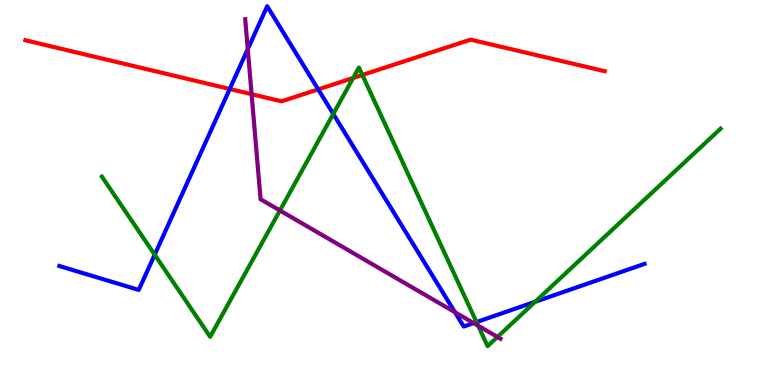[{'lines': ['blue', 'red'], 'intersections': [{'x': 2.96, 'y': 7.69}, {'x': 4.11, 'y': 7.68}]}, {'lines': ['green', 'red'], 'intersections': [{'x': 4.56, 'y': 7.97}, {'x': 4.68, 'y': 8.05}]}, {'lines': ['purple', 'red'], 'intersections': [{'x': 3.25, 'y': 7.55}]}, {'lines': ['blue', 'green'], 'intersections': [{'x': 2.0, 'y': 3.38}, {'x': 4.3, 'y': 7.04}, {'x': 6.15, 'y': 1.63}, {'x': 6.9, 'y': 2.16}]}, {'lines': ['blue', 'purple'], 'intersections': [{'x': 3.2, 'y': 8.72}, {'x': 5.87, 'y': 1.89}, {'x': 6.11, 'y': 1.61}]}, {'lines': ['green', 'purple'], 'intersections': [{'x': 3.61, 'y': 4.53}, {'x': 6.17, 'y': 1.54}, {'x': 6.42, 'y': 1.25}]}]